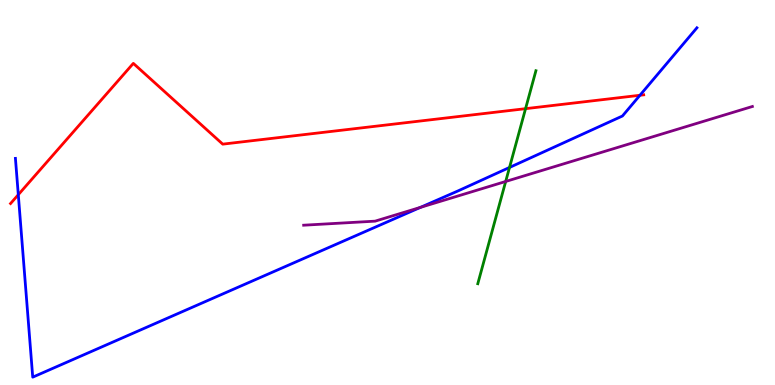[{'lines': ['blue', 'red'], 'intersections': [{'x': 0.236, 'y': 4.94}, {'x': 8.26, 'y': 7.53}]}, {'lines': ['green', 'red'], 'intersections': [{'x': 6.78, 'y': 7.18}]}, {'lines': ['purple', 'red'], 'intersections': []}, {'lines': ['blue', 'green'], 'intersections': [{'x': 6.57, 'y': 5.65}]}, {'lines': ['blue', 'purple'], 'intersections': [{'x': 5.42, 'y': 4.61}]}, {'lines': ['green', 'purple'], 'intersections': [{'x': 6.53, 'y': 5.29}]}]